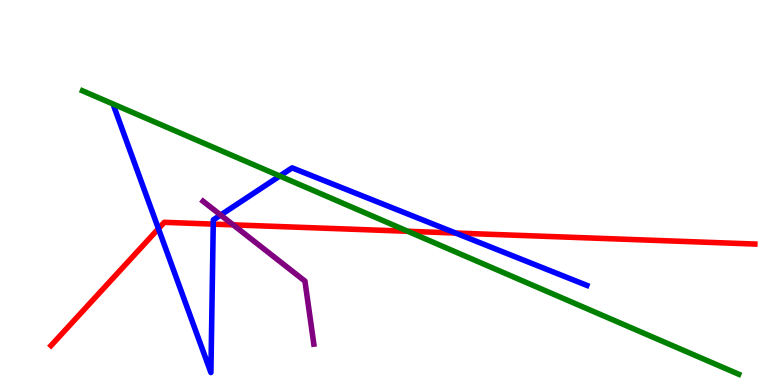[{'lines': ['blue', 'red'], 'intersections': [{'x': 2.04, 'y': 4.06}, {'x': 2.75, 'y': 4.18}, {'x': 5.88, 'y': 3.95}]}, {'lines': ['green', 'red'], 'intersections': [{'x': 5.26, 'y': 3.99}]}, {'lines': ['purple', 'red'], 'intersections': [{'x': 3.01, 'y': 4.16}]}, {'lines': ['blue', 'green'], 'intersections': [{'x': 3.61, 'y': 5.43}]}, {'lines': ['blue', 'purple'], 'intersections': [{'x': 2.85, 'y': 4.41}]}, {'lines': ['green', 'purple'], 'intersections': []}]